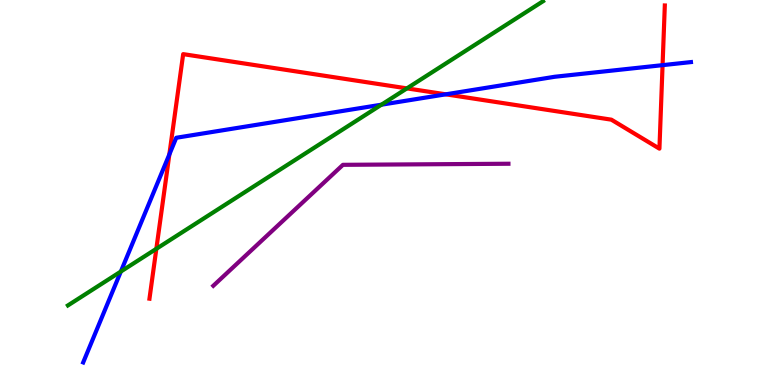[{'lines': ['blue', 'red'], 'intersections': [{'x': 2.19, 'y': 5.99}, {'x': 5.75, 'y': 7.55}, {'x': 8.55, 'y': 8.31}]}, {'lines': ['green', 'red'], 'intersections': [{'x': 2.02, 'y': 3.54}, {'x': 5.25, 'y': 7.7}]}, {'lines': ['purple', 'red'], 'intersections': []}, {'lines': ['blue', 'green'], 'intersections': [{'x': 1.56, 'y': 2.95}, {'x': 4.92, 'y': 7.28}]}, {'lines': ['blue', 'purple'], 'intersections': []}, {'lines': ['green', 'purple'], 'intersections': []}]